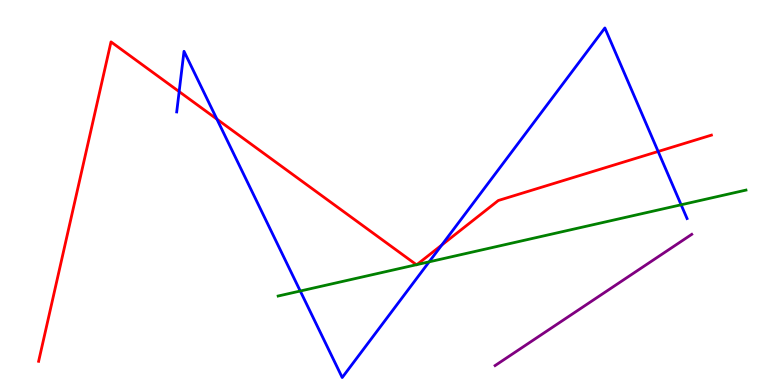[{'lines': ['blue', 'red'], 'intersections': [{'x': 2.31, 'y': 7.62}, {'x': 2.8, 'y': 6.91}, {'x': 5.7, 'y': 3.64}, {'x': 8.49, 'y': 6.07}]}, {'lines': ['green', 'red'], 'intersections': [{'x': 5.37, 'y': 3.12}, {'x': 5.38, 'y': 3.13}]}, {'lines': ['purple', 'red'], 'intersections': []}, {'lines': ['blue', 'green'], 'intersections': [{'x': 3.87, 'y': 2.44}, {'x': 5.54, 'y': 3.2}, {'x': 8.79, 'y': 4.68}]}, {'lines': ['blue', 'purple'], 'intersections': []}, {'lines': ['green', 'purple'], 'intersections': []}]